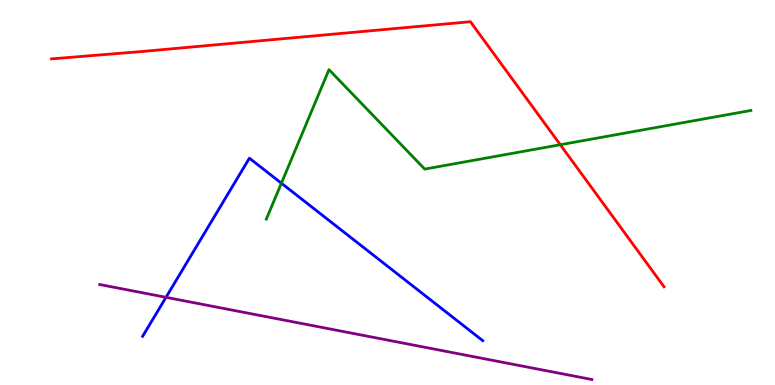[{'lines': ['blue', 'red'], 'intersections': []}, {'lines': ['green', 'red'], 'intersections': [{'x': 7.23, 'y': 6.24}]}, {'lines': ['purple', 'red'], 'intersections': []}, {'lines': ['blue', 'green'], 'intersections': [{'x': 3.63, 'y': 5.24}]}, {'lines': ['blue', 'purple'], 'intersections': [{'x': 2.14, 'y': 2.28}]}, {'lines': ['green', 'purple'], 'intersections': []}]